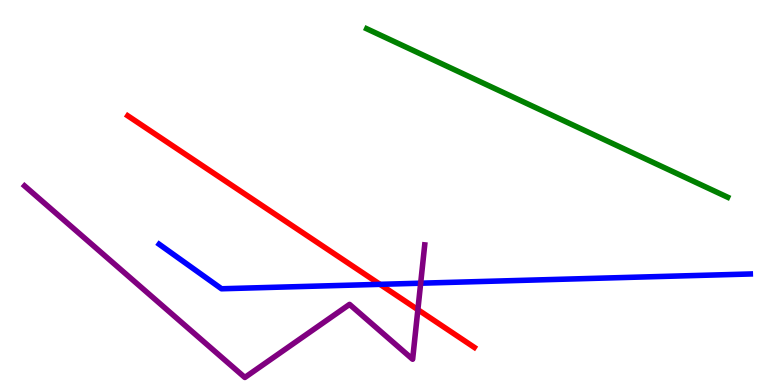[{'lines': ['blue', 'red'], 'intersections': [{'x': 4.9, 'y': 2.61}]}, {'lines': ['green', 'red'], 'intersections': []}, {'lines': ['purple', 'red'], 'intersections': [{'x': 5.39, 'y': 1.96}]}, {'lines': ['blue', 'green'], 'intersections': []}, {'lines': ['blue', 'purple'], 'intersections': [{'x': 5.43, 'y': 2.64}]}, {'lines': ['green', 'purple'], 'intersections': []}]